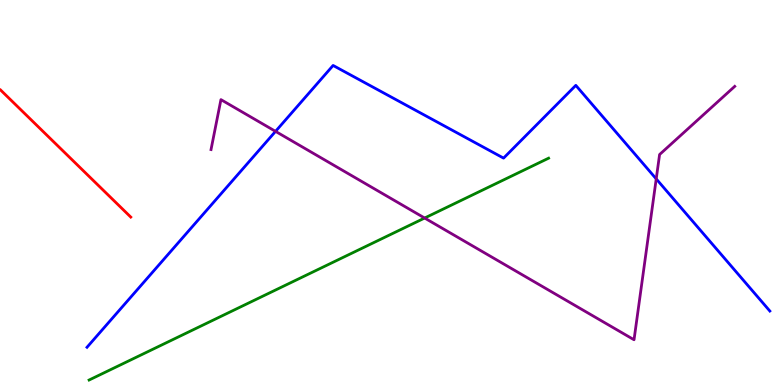[{'lines': ['blue', 'red'], 'intersections': []}, {'lines': ['green', 'red'], 'intersections': []}, {'lines': ['purple', 'red'], 'intersections': []}, {'lines': ['blue', 'green'], 'intersections': []}, {'lines': ['blue', 'purple'], 'intersections': [{'x': 3.56, 'y': 6.59}, {'x': 8.47, 'y': 5.35}]}, {'lines': ['green', 'purple'], 'intersections': [{'x': 5.48, 'y': 4.34}]}]